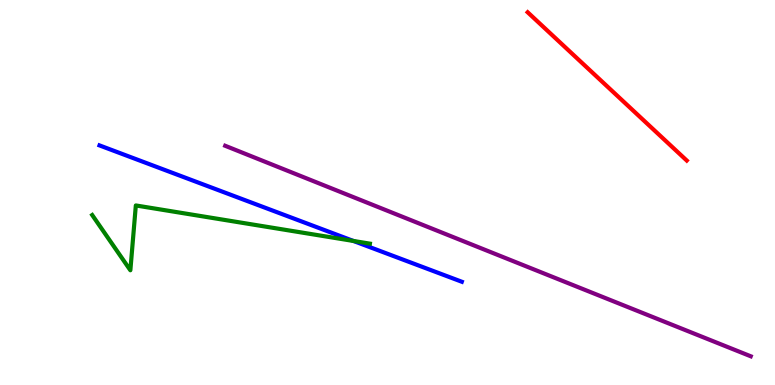[{'lines': ['blue', 'red'], 'intersections': []}, {'lines': ['green', 'red'], 'intersections': []}, {'lines': ['purple', 'red'], 'intersections': []}, {'lines': ['blue', 'green'], 'intersections': [{'x': 4.56, 'y': 3.74}]}, {'lines': ['blue', 'purple'], 'intersections': []}, {'lines': ['green', 'purple'], 'intersections': []}]